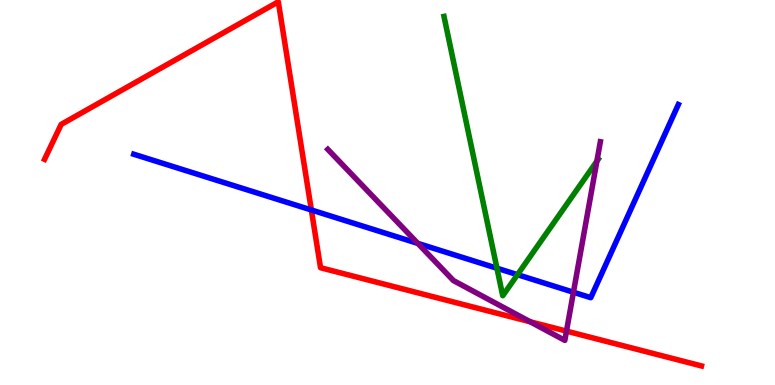[{'lines': ['blue', 'red'], 'intersections': [{'x': 4.02, 'y': 4.55}]}, {'lines': ['green', 'red'], 'intersections': []}, {'lines': ['purple', 'red'], 'intersections': [{'x': 6.84, 'y': 1.64}, {'x': 7.31, 'y': 1.4}]}, {'lines': ['blue', 'green'], 'intersections': [{'x': 6.41, 'y': 3.03}, {'x': 6.68, 'y': 2.87}]}, {'lines': ['blue', 'purple'], 'intersections': [{'x': 5.39, 'y': 3.68}, {'x': 7.4, 'y': 2.41}]}, {'lines': ['green', 'purple'], 'intersections': [{'x': 7.7, 'y': 5.81}]}]